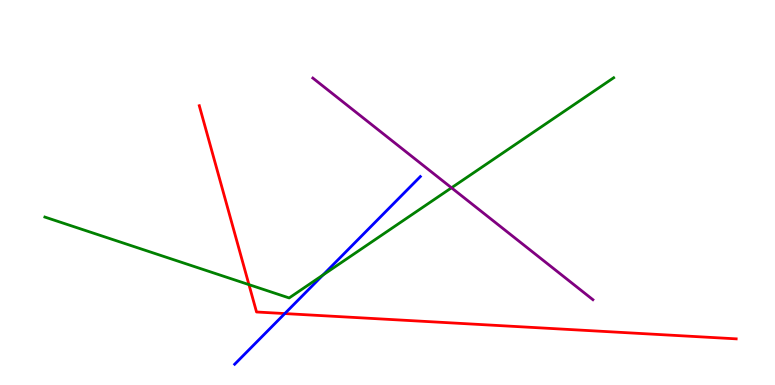[{'lines': ['blue', 'red'], 'intersections': [{'x': 3.67, 'y': 1.86}]}, {'lines': ['green', 'red'], 'intersections': [{'x': 3.21, 'y': 2.61}]}, {'lines': ['purple', 'red'], 'intersections': []}, {'lines': ['blue', 'green'], 'intersections': [{'x': 4.17, 'y': 2.86}]}, {'lines': ['blue', 'purple'], 'intersections': []}, {'lines': ['green', 'purple'], 'intersections': [{'x': 5.83, 'y': 5.12}]}]